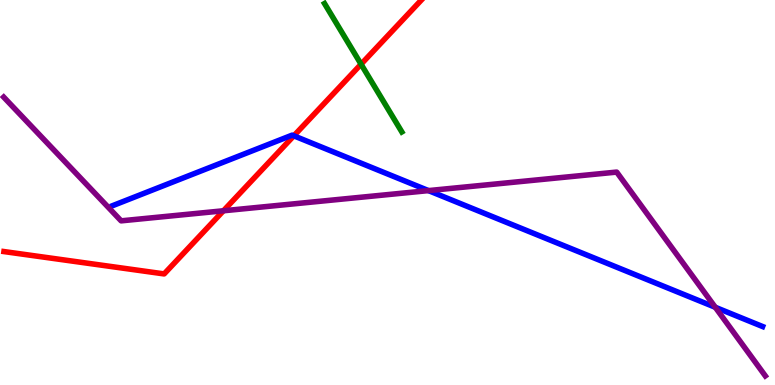[{'lines': ['blue', 'red'], 'intersections': [{'x': 3.79, 'y': 6.47}]}, {'lines': ['green', 'red'], 'intersections': [{'x': 4.66, 'y': 8.33}]}, {'lines': ['purple', 'red'], 'intersections': [{'x': 2.88, 'y': 4.53}]}, {'lines': ['blue', 'green'], 'intersections': []}, {'lines': ['blue', 'purple'], 'intersections': [{'x': 5.53, 'y': 5.05}, {'x': 9.23, 'y': 2.02}]}, {'lines': ['green', 'purple'], 'intersections': []}]